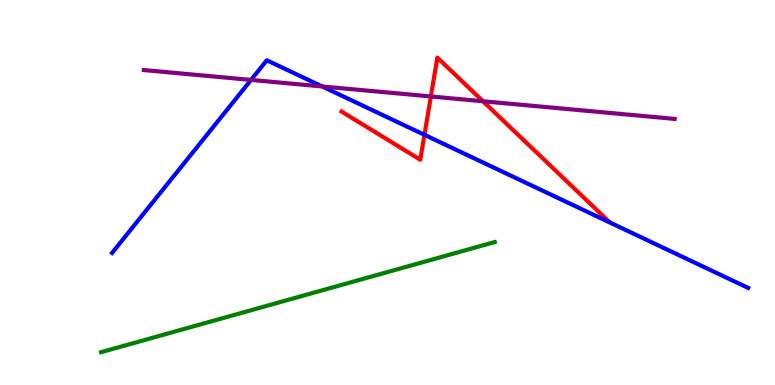[{'lines': ['blue', 'red'], 'intersections': [{'x': 5.48, 'y': 6.5}]}, {'lines': ['green', 'red'], 'intersections': []}, {'lines': ['purple', 'red'], 'intersections': [{'x': 5.56, 'y': 7.49}, {'x': 6.23, 'y': 7.37}]}, {'lines': ['blue', 'green'], 'intersections': []}, {'lines': ['blue', 'purple'], 'intersections': [{'x': 3.24, 'y': 7.92}, {'x': 4.16, 'y': 7.75}]}, {'lines': ['green', 'purple'], 'intersections': []}]